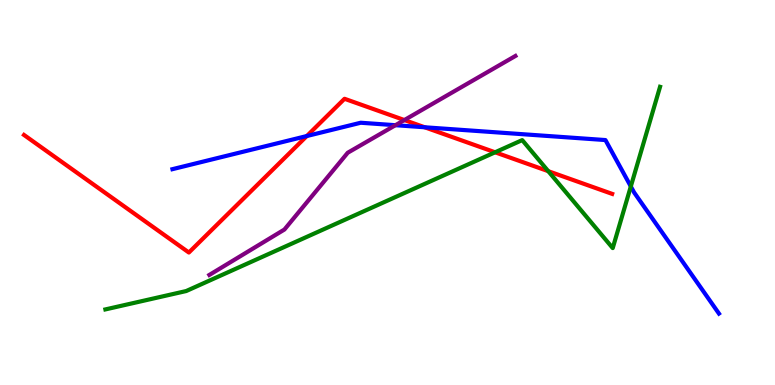[{'lines': ['blue', 'red'], 'intersections': [{'x': 3.96, 'y': 6.47}, {'x': 5.48, 'y': 6.69}]}, {'lines': ['green', 'red'], 'intersections': [{'x': 6.39, 'y': 6.04}, {'x': 7.07, 'y': 5.55}]}, {'lines': ['purple', 'red'], 'intersections': [{'x': 5.22, 'y': 6.88}]}, {'lines': ['blue', 'green'], 'intersections': [{'x': 8.14, 'y': 5.16}]}, {'lines': ['blue', 'purple'], 'intersections': [{'x': 5.1, 'y': 6.75}]}, {'lines': ['green', 'purple'], 'intersections': []}]